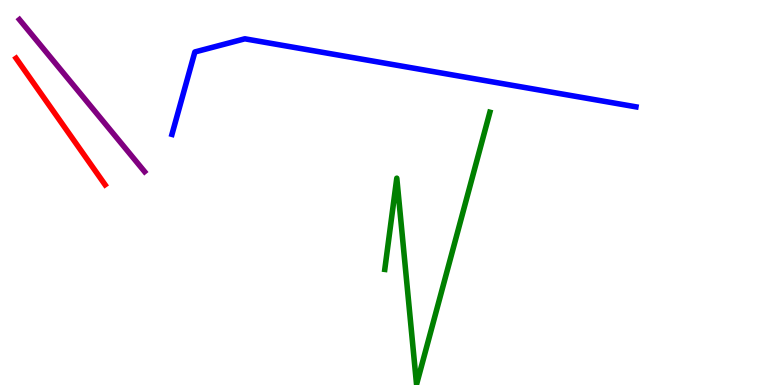[{'lines': ['blue', 'red'], 'intersections': []}, {'lines': ['green', 'red'], 'intersections': []}, {'lines': ['purple', 'red'], 'intersections': []}, {'lines': ['blue', 'green'], 'intersections': []}, {'lines': ['blue', 'purple'], 'intersections': []}, {'lines': ['green', 'purple'], 'intersections': []}]